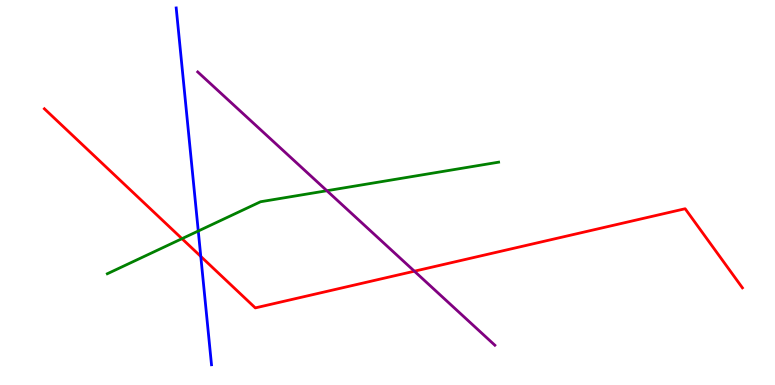[{'lines': ['blue', 'red'], 'intersections': [{'x': 2.59, 'y': 3.34}]}, {'lines': ['green', 'red'], 'intersections': [{'x': 2.35, 'y': 3.8}]}, {'lines': ['purple', 'red'], 'intersections': [{'x': 5.35, 'y': 2.96}]}, {'lines': ['blue', 'green'], 'intersections': [{'x': 2.56, 'y': 4.0}]}, {'lines': ['blue', 'purple'], 'intersections': []}, {'lines': ['green', 'purple'], 'intersections': [{'x': 4.22, 'y': 5.05}]}]